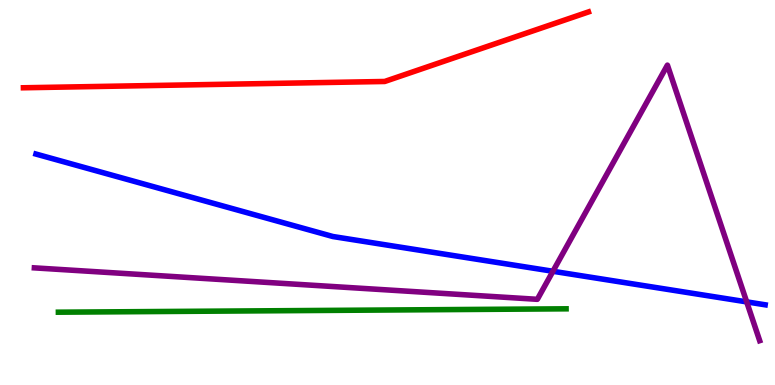[{'lines': ['blue', 'red'], 'intersections': []}, {'lines': ['green', 'red'], 'intersections': []}, {'lines': ['purple', 'red'], 'intersections': []}, {'lines': ['blue', 'green'], 'intersections': []}, {'lines': ['blue', 'purple'], 'intersections': [{'x': 7.13, 'y': 2.95}, {'x': 9.63, 'y': 2.16}]}, {'lines': ['green', 'purple'], 'intersections': []}]